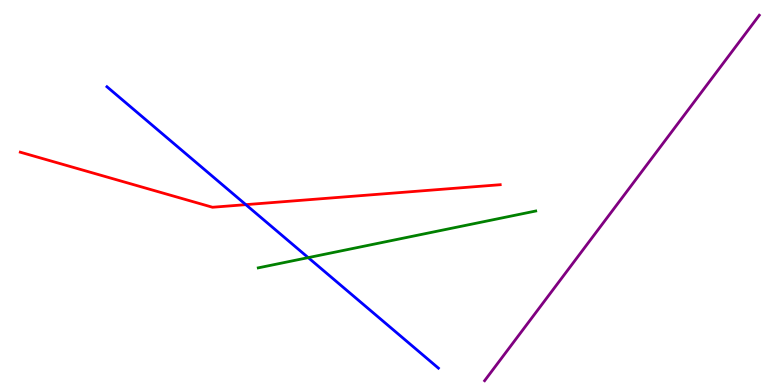[{'lines': ['blue', 'red'], 'intersections': [{'x': 3.17, 'y': 4.68}]}, {'lines': ['green', 'red'], 'intersections': []}, {'lines': ['purple', 'red'], 'intersections': []}, {'lines': ['blue', 'green'], 'intersections': [{'x': 3.98, 'y': 3.31}]}, {'lines': ['blue', 'purple'], 'intersections': []}, {'lines': ['green', 'purple'], 'intersections': []}]